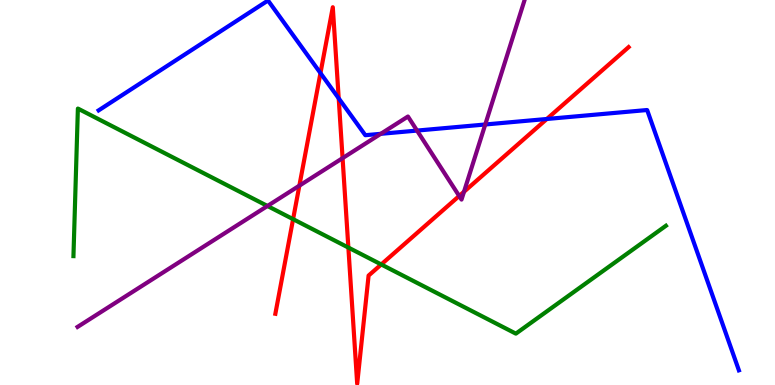[{'lines': ['blue', 'red'], 'intersections': [{'x': 4.14, 'y': 8.1}, {'x': 4.37, 'y': 7.45}, {'x': 7.06, 'y': 6.91}]}, {'lines': ['green', 'red'], 'intersections': [{'x': 3.78, 'y': 4.31}, {'x': 4.5, 'y': 3.57}, {'x': 4.92, 'y': 3.13}]}, {'lines': ['purple', 'red'], 'intersections': [{'x': 3.86, 'y': 5.18}, {'x': 4.42, 'y': 5.89}, {'x': 5.93, 'y': 4.91}, {'x': 5.99, 'y': 5.02}]}, {'lines': ['blue', 'green'], 'intersections': []}, {'lines': ['blue', 'purple'], 'intersections': [{'x': 4.91, 'y': 6.52}, {'x': 5.38, 'y': 6.61}, {'x': 6.26, 'y': 6.77}]}, {'lines': ['green', 'purple'], 'intersections': [{'x': 3.45, 'y': 4.65}]}]